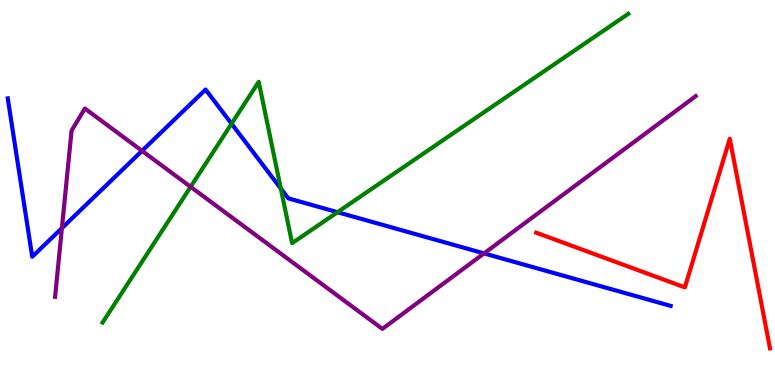[{'lines': ['blue', 'red'], 'intersections': []}, {'lines': ['green', 'red'], 'intersections': []}, {'lines': ['purple', 'red'], 'intersections': []}, {'lines': ['blue', 'green'], 'intersections': [{'x': 2.99, 'y': 6.79}, {'x': 3.62, 'y': 5.1}, {'x': 4.35, 'y': 4.49}]}, {'lines': ['blue', 'purple'], 'intersections': [{'x': 0.799, 'y': 4.07}, {'x': 1.83, 'y': 6.08}, {'x': 6.25, 'y': 3.42}]}, {'lines': ['green', 'purple'], 'intersections': [{'x': 2.46, 'y': 5.15}]}]